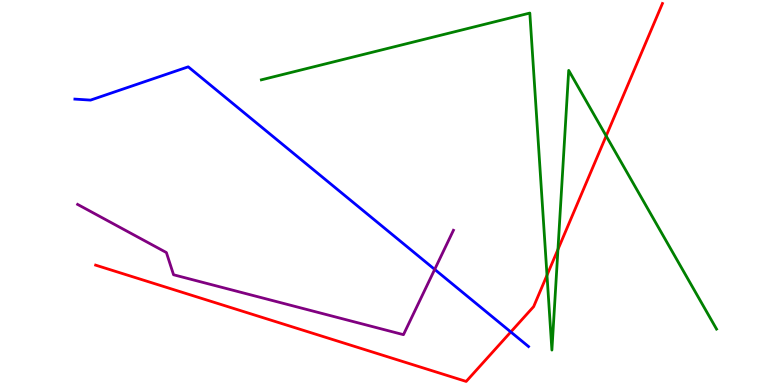[{'lines': ['blue', 'red'], 'intersections': [{'x': 6.59, 'y': 1.38}]}, {'lines': ['green', 'red'], 'intersections': [{'x': 7.06, 'y': 2.85}, {'x': 7.2, 'y': 3.52}, {'x': 7.82, 'y': 6.47}]}, {'lines': ['purple', 'red'], 'intersections': []}, {'lines': ['blue', 'green'], 'intersections': []}, {'lines': ['blue', 'purple'], 'intersections': [{'x': 5.61, 'y': 3.0}]}, {'lines': ['green', 'purple'], 'intersections': []}]